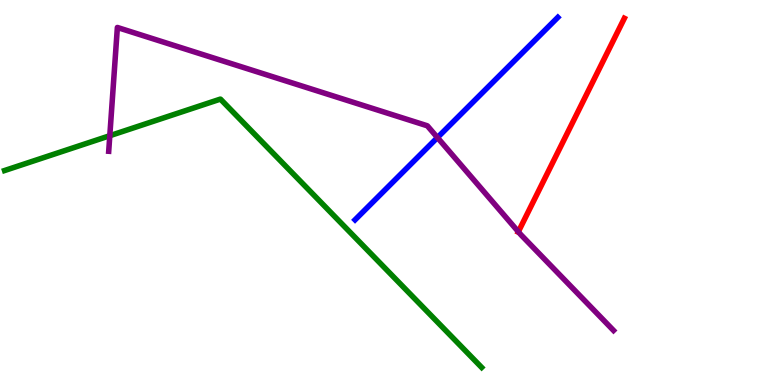[{'lines': ['blue', 'red'], 'intersections': []}, {'lines': ['green', 'red'], 'intersections': []}, {'lines': ['purple', 'red'], 'intersections': [{'x': 6.69, 'y': 3.98}]}, {'lines': ['blue', 'green'], 'intersections': []}, {'lines': ['blue', 'purple'], 'intersections': [{'x': 5.64, 'y': 6.43}]}, {'lines': ['green', 'purple'], 'intersections': [{'x': 1.42, 'y': 6.48}]}]